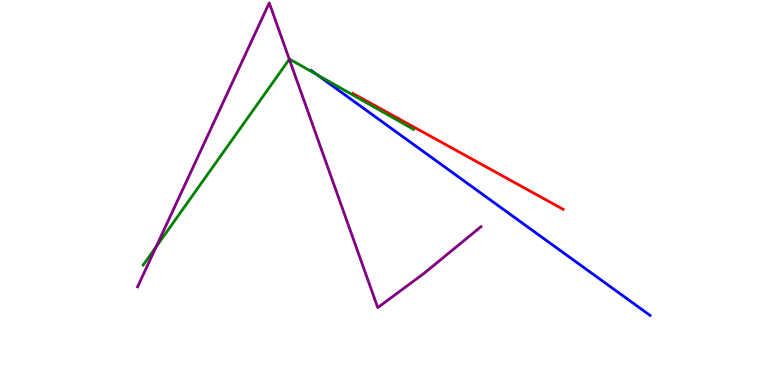[{'lines': ['blue', 'red'], 'intersections': []}, {'lines': ['green', 'red'], 'intersections': []}, {'lines': ['purple', 'red'], 'intersections': []}, {'lines': ['blue', 'green'], 'intersections': [{'x': 4.09, 'y': 8.06}]}, {'lines': ['blue', 'purple'], 'intersections': []}, {'lines': ['green', 'purple'], 'intersections': [{'x': 2.01, 'y': 3.59}, {'x': 3.73, 'y': 8.46}]}]